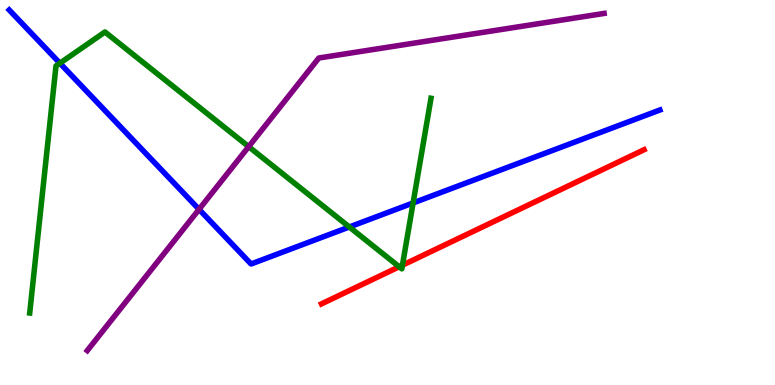[{'lines': ['blue', 'red'], 'intersections': []}, {'lines': ['green', 'red'], 'intersections': [{'x': 5.15, 'y': 3.07}, {'x': 5.19, 'y': 3.11}]}, {'lines': ['purple', 'red'], 'intersections': []}, {'lines': ['blue', 'green'], 'intersections': [{'x': 0.773, 'y': 8.36}, {'x': 4.51, 'y': 4.1}, {'x': 5.33, 'y': 4.73}]}, {'lines': ['blue', 'purple'], 'intersections': [{'x': 2.57, 'y': 4.56}]}, {'lines': ['green', 'purple'], 'intersections': [{'x': 3.21, 'y': 6.19}]}]